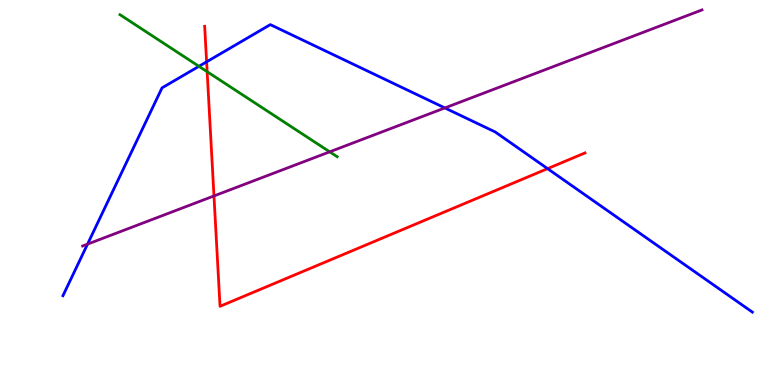[{'lines': ['blue', 'red'], 'intersections': [{'x': 2.67, 'y': 8.39}, {'x': 7.07, 'y': 5.62}]}, {'lines': ['green', 'red'], 'intersections': [{'x': 2.67, 'y': 8.14}]}, {'lines': ['purple', 'red'], 'intersections': [{'x': 2.76, 'y': 4.91}]}, {'lines': ['blue', 'green'], 'intersections': [{'x': 2.57, 'y': 8.28}]}, {'lines': ['blue', 'purple'], 'intersections': [{'x': 1.13, 'y': 3.66}, {'x': 5.74, 'y': 7.2}]}, {'lines': ['green', 'purple'], 'intersections': [{'x': 4.25, 'y': 6.06}]}]